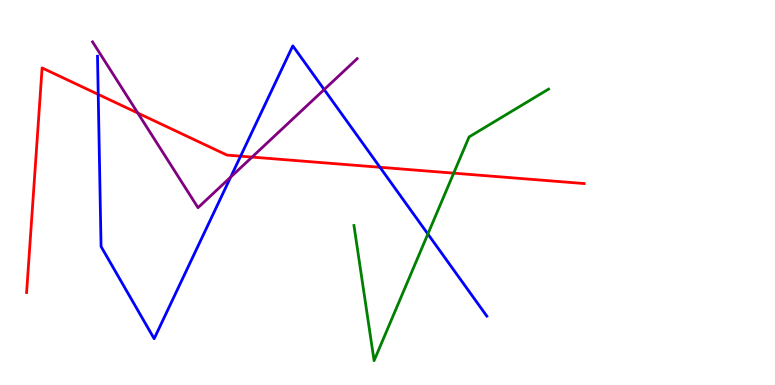[{'lines': ['blue', 'red'], 'intersections': [{'x': 1.27, 'y': 7.55}, {'x': 3.1, 'y': 5.94}, {'x': 4.9, 'y': 5.66}]}, {'lines': ['green', 'red'], 'intersections': [{'x': 5.85, 'y': 5.5}]}, {'lines': ['purple', 'red'], 'intersections': [{'x': 1.78, 'y': 7.06}, {'x': 3.25, 'y': 5.92}]}, {'lines': ['blue', 'green'], 'intersections': [{'x': 5.52, 'y': 3.92}]}, {'lines': ['blue', 'purple'], 'intersections': [{'x': 2.98, 'y': 5.4}, {'x': 4.18, 'y': 7.67}]}, {'lines': ['green', 'purple'], 'intersections': []}]